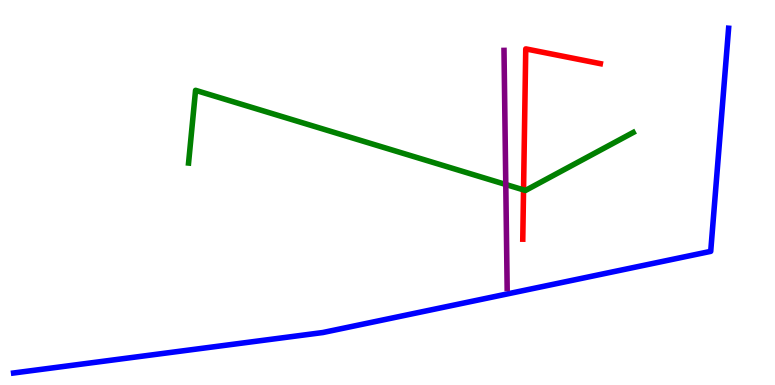[{'lines': ['blue', 'red'], 'intersections': []}, {'lines': ['green', 'red'], 'intersections': [{'x': 6.76, 'y': 5.07}]}, {'lines': ['purple', 'red'], 'intersections': []}, {'lines': ['blue', 'green'], 'intersections': []}, {'lines': ['blue', 'purple'], 'intersections': []}, {'lines': ['green', 'purple'], 'intersections': [{'x': 6.53, 'y': 5.21}]}]